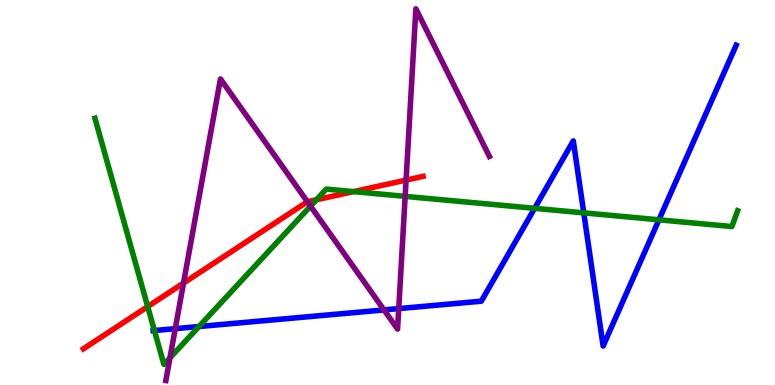[{'lines': ['blue', 'red'], 'intersections': []}, {'lines': ['green', 'red'], 'intersections': [{'x': 1.91, 'y': 2.04}, {'x': 4.08, 'y': 4.81}, {'x': 4.56, 'y': 5.02}]}, {'lines': ['purple', 'red'], 'intersections': [{'x': 2.37, 'y': 2.65}, {'x': 3.97, 'y': 4.76}, {'x': 5.24, 'y': 5.32}]}, {'lines': ['blue', 'green'], 'intersections': [{'x': 1.99, 'y': 1.41}, {'x': 2.57, 'y': 1.52}, {'x': 6.9, 'y': 4.59}, {'x': 7.53, 'y': 4.47}, {'x': 8.5, 'y': 4.29}]}, {'lines': ['blue', 'purple'], 'intersections': [{'x': 2.26, 'y': 1.46}, {'x': 4.95, 'y': 1.95}, {'x': 5.15, 'y': 1.98}]}, {'lines': ['green', 'purple'], 'intersections': [{'x': 2.19, 'y': 0.705}, {'x': 4.01, 'y': 4.65}, {'x': 5.23, 'y': 4.9}]}]